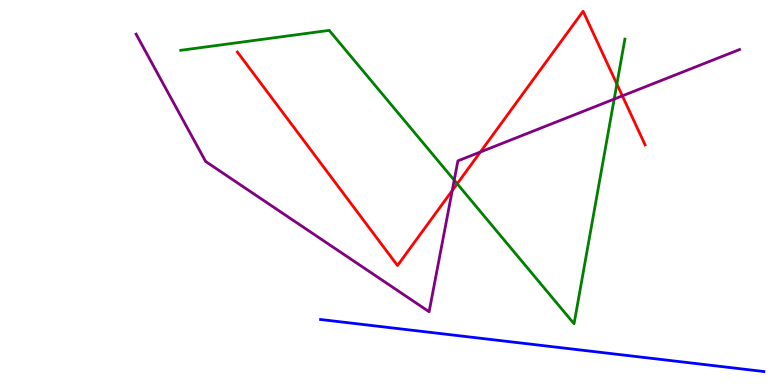[{'lines': ['blue', 'red'], 'intersections': []}, {'lines': ['green', 'red'], 'intersections': [{'x': 5.9, 'y': 5.23}, {'x': 7.96, 'y': 7.82}]}, {'lines': ['purple', 'red'], 'intersections': [{'x': 5.84, 'y': 5.05}, {'x': 6.2, 'y': 6.05}, {'x': 8.03, 'y': 7.51}]}, {'lines': ['blue', 'green'], 'intersections': []}, {'lines': ['blue', 'purple'], 'intersections': []}, {'lines': ['green', 'purple'], 'intersections': [{'x': 5.86, 'y': 5.32}, {'x': 7.92, 'y': 7.43}]}]